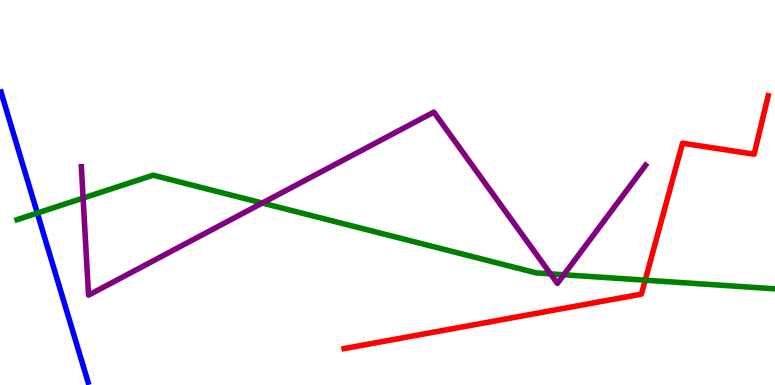[{'lines': ['blue', 'red'], 'intersections': []}, {'lines': ['green', 'red'], 'intersections': [{'x': 8.33, 'y': 2.72}]}, {'lines': ['purple', 'red'], 'intersections': []}, {'lines': ['blue', 'green'], 'intersections': [{'x': 0.482, 'y': 4.47}]}, {'lines': ['blue', 'purple'], 'intersections': []}, {'lines': ['green', 'purple'], 'intersections': [{'x': 1.07, 'y': 4.85}, {'x': 3.38, 'y': 4.73}, {'x': 7.1, 'y': 2.89}, {'x': 7.28, 'y': 2.86}]}]